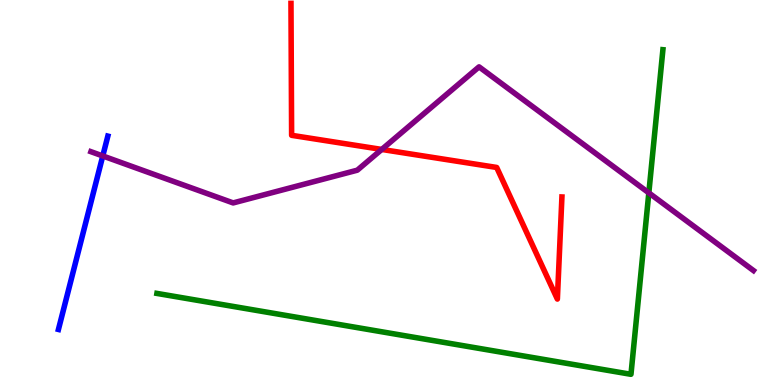[{'lines': ['blue', 'red'], 'intersections': []}, {'lines': ['green', 'red'], 'intersections': []}, {'lines': ['purple', 'red'], 'intersections': [{'x': 4.93, 'y': 6.12}]}, {'lines': ['blue', 'green'], 'intersections': []}, {'lines': ['blue', 'purple'], 'intersections': [{'x': 1.33, 'y': 5.95}]}, {'lines': ['green', 'purple'], 'intersections': [{'x': 8.37, 'y': 4.99}]}]